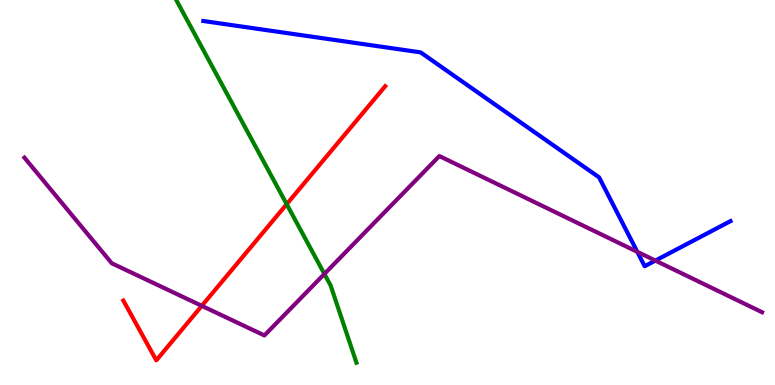[{'lines': ['blue', 'red'], 'intersections': []}, {'lines': ['green', 'red'], 'intersections': [{'x': 3.7, 'y': 4.7}]}, {'lines': ['purple', 'red'], 'intersections': [{'x': 2.6, 'y': 2.06}]}, {'lines': ['blue', 'green'], 'intersections': []}, {'lines': ['blue', 'purple'], 'intersections': [{'x': 8.22, 'y': 3.46}, {'x': 8.46, 'y': 3.23}]}, {'lines': ['green', 'purple'], 'intersections': [{'x': 4.19, 'y': 2.88}]}]